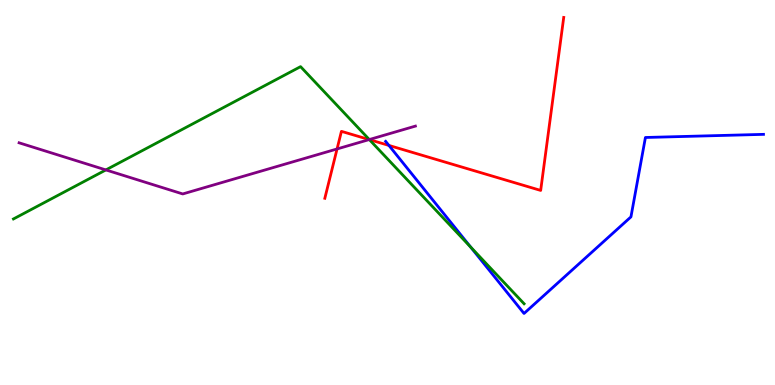[{'lines': ['blue', 'red'], 'intersections': [{'x': 5.02, 'y': 6.22}]}, {'lines': ['green', 'red'], 'intersections': [{'x': 4.77, 'y': 6.37}]}, {'lines': ['purple', 'red'], 'intersections': [{'x': 4.35, 'y': 6.13}, {'x': 4.76, 'y': 6.37}]}, {'lines': ['blue', 'green'], 'intersections': [{'x': 6.07, 'y': 3.59}]}, {'lines': ['blue', 'purple'], 'intersections': []}, {'lines': ['green', 'purple'], 'intersections': [{'x': 1.37, 'y': 5.59}, {'x': 4.77, 'y': 6.38}]}]